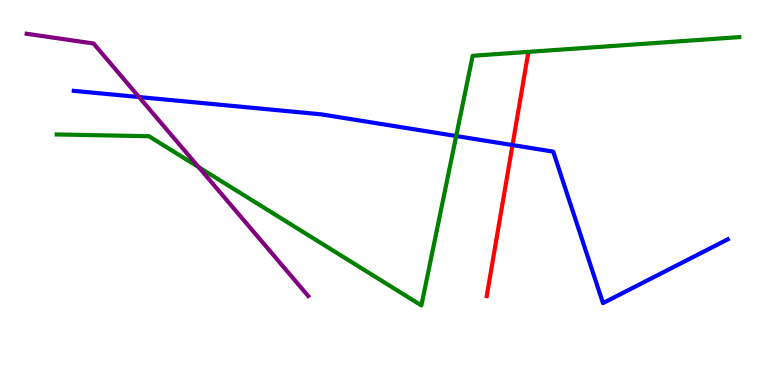[{'lines': ['blue', 'red'], 'intersections': [{'x': 6.61, 'y': 6.23}]}, {'lines': ['green', 'red'], 'intersections': []}, {'lines': ['purple', 'red'], 'intersections': []}, {'lines': ['blue', 'green'], 'intersections': [{'x': 5.89, 'y': 6.47}]}, {'lines': ['blue', 'purple'], 'intersections': [{'x': 1.79, 'y': 7.48}]}, {'lines': ['green', 'purple'], 'intersections': [{'x': 2.56, 'y': 5.66}]}]